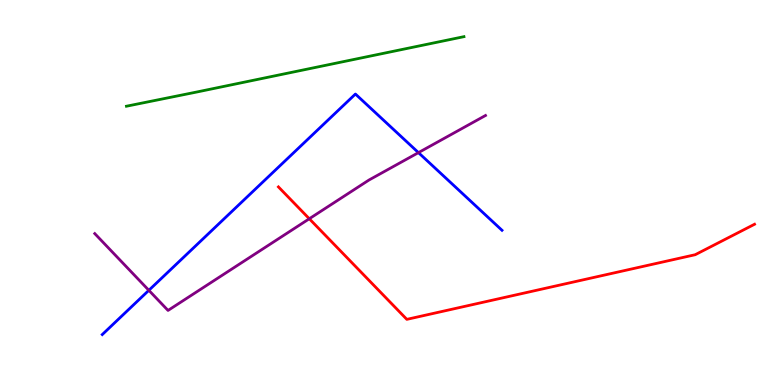[{'lines': ['blue', 'red'], 'intersections': []}, {'lines': ['green', 'red'], 'intersections': []}, {'lines': ['purple', 'red'], 'intersections': [{'x': 3.99, 'y': 4.32}]}, {'lines': ['blue', 'green'], 'intersections': []}, {'lines': ['blue', 'purple'], 'intersections': [{'x': 1.92, 'y': 2.46}, {'x': 5.4, 'y': 6.04}]}, {'lines': ['green', 'purple'], 'intersections': []}]